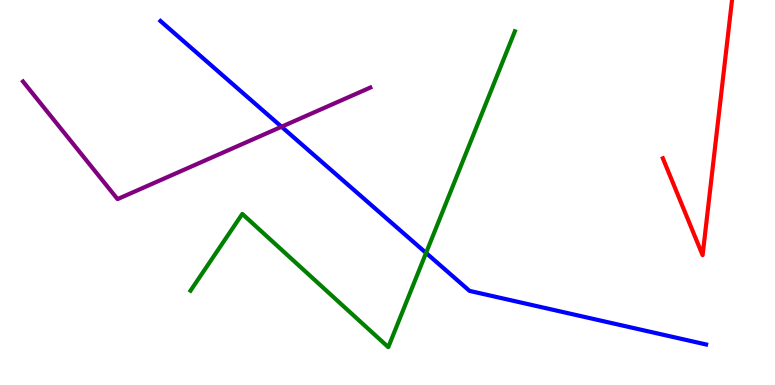[{'lines': ['blue', 'red'], 'intersections': []}, {'lines': ['green', 'red'], 'intersections': []}, {'lines': ['purple', 'red'], 'intersections': []}, {'lines': ['blue', 'green'], 'intersections': [{'x': 5.5, 'y': 3.43}]}, {'lines': ['blue', 'purple'], 'intersections': [{'x': 3.63, 'y': 6.71}]}, {'lines': ['green', 'purple'], 'intersections': []}]